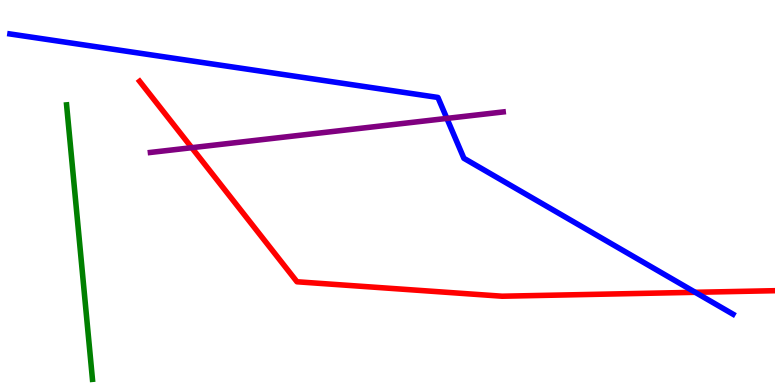[{'lines': ['blue', 'red'], 'intersections': [{'x': 8.97, 'y': 2.41}]}, {'lines': ['green', 'red'], 'intersections': []}, {'lines': ['purple', 'red'], 'intersections': [{'x': 2.47, 'y': 6.16}]}, {'lines': ['blue', 'green'], 'intersections': []}, {'lines': ['blue', 'purple'], 'intersections': [{'x': 5.77, 'y': 6.92}]}, {'lines': ['green', 'purple'], 'intersections': []}]